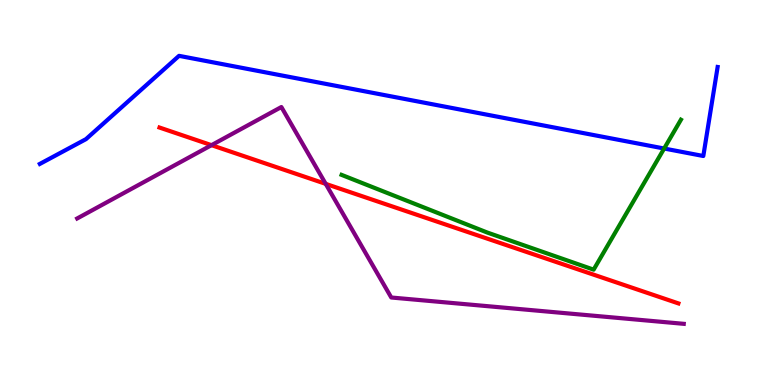[{'lines': ['blue', 'red'], 'intersections': []}, {'lines': ['green', 'red'], 'intersections': []}, {'lines': ['purple', 'red'], 'intersections': [{'x': 2.73, 'y': 6.23}, {'x': 4.2, 'y': 5.22}]}, {'lines': ['blue', 'green'], 'intersections': [{'x': 8.57, 'y': 6.14}]}, {'lines': ['blue', 'purple'], 'intersections': []}, {'lines': ['green', 'purple'], 'intersections': []}]